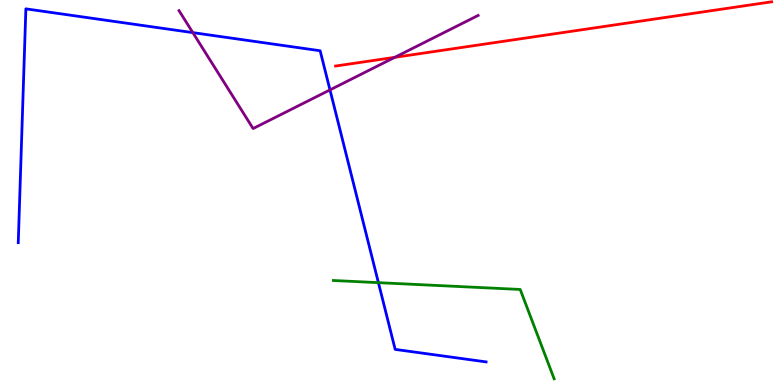[{'lines': ['blue', 'red'], 'intersections': []}, {'lines': ['green', 'red'], 'intersections': []}, {'lines': ['purple', 'red'], 'intersections': [{'x': 5.09, 'y': 8.51}]}, {'lines': ['blue', 'green'], 'intersections': [{'x': 4.88, 'y': 2.66}]}, {'lines': ['blue', 'purple'], 'intersections': [{'x': 2.49, 'y': 9.15}, {'x': 4.26, 'y': 7.66}]}, {'lines': ['green', 'purple'], 'intersections': []}]